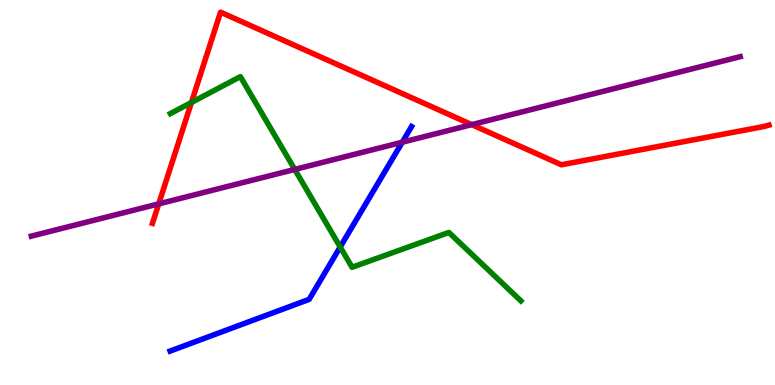[{'lines': ['blue', 'red'], 'intersections': []}, {'lines': ['green', 'red'], 'intersections': [{'x': 2.47, 'y': 7.34}]}, {'lines': ['purple', 'red'], 'intersections': [{'x': 2.05, 'y': 4.7}, {'x': 6.09, 'y': 6.76}]}, {'lines': ['blue', 'green'], 'intersections': [{'x': 4.39, 'y': 3.58}]}, {'lines': ['blue', 'purple'], 'intersections': [{'x': 5.19, 'y': 6.31}]}, {'lines': ['green', 'purple'], 'intersections': [{'x': 3.8, 'y': 5.6}]}]